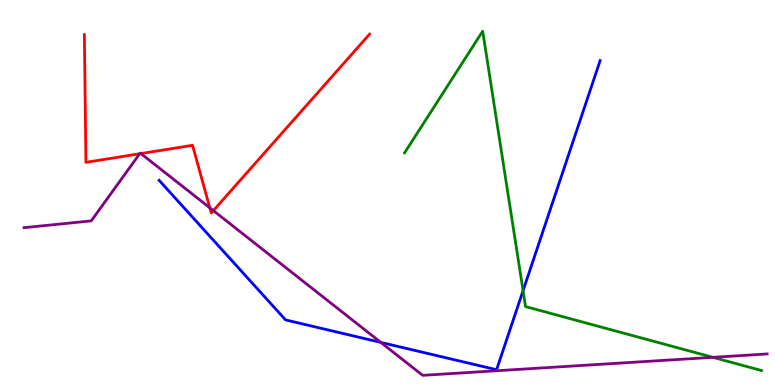[{'lines': ['blue', 'red'], 'intersections': []}, {'lines': ['green', 'red'], 'intersections': []}, {'lines': ['purple', 'red'], 'intersections': [{'x': 1.8, 'y': 6.01}, {'x': 1.82, 'y': 6.01}, {'x': 2.71, 'y': 4.6}, {'x': 2.75, 'y': 4.53}]}, {'lines': ['blue', 'green'], 'intersections': [{'x': 6.75, 'y': 2.45}]}, {'lines': ['blue', 'purple'], 'intersections': [{'x': 4.91, 'y': 1.11}]}, {'lines': ['green', 'purple'], 'intersections': [{'x': 9.2, 'y': 0.719}]}]